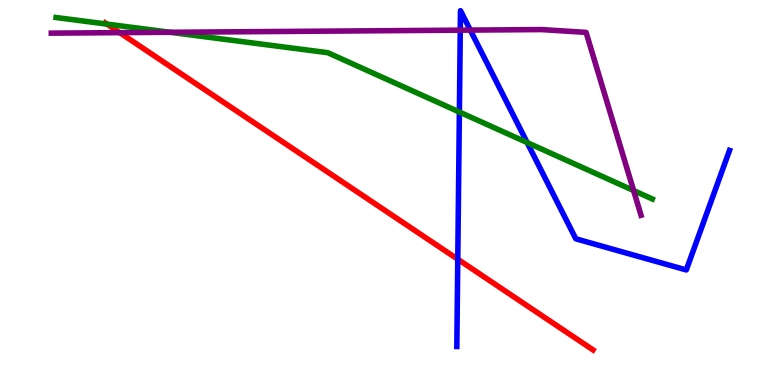[{'lines': ['blue', 'red'], 'intersections': [{'x': 5.91, 'y': 3.27}]}, {'lines': ['green', 'red'], 'intersections': [{'x': 1.38, 'y': 9.37}]}, {'lines': ['purple', 'red'], 'intersections': [{'x': 1.55, 'y': 9.15}]}, {'lines': ['blue', 'green'], 'intersections': [{'x': 5.93, 'y': 7.09}, {'x': 6.8, 'y': 6.3}]}, {'lines': ['blue', 'purple'], 'intersections': [{'x': 5.94, 'y': 9.22}, {'x': 6.07, 'y': 9.22}]}, {'lines': ['green', 'purple'], 'intersections': [{'x': 2.19, 'y': 9.16}, {'x': 8.18, 'y': 5.05}]}]